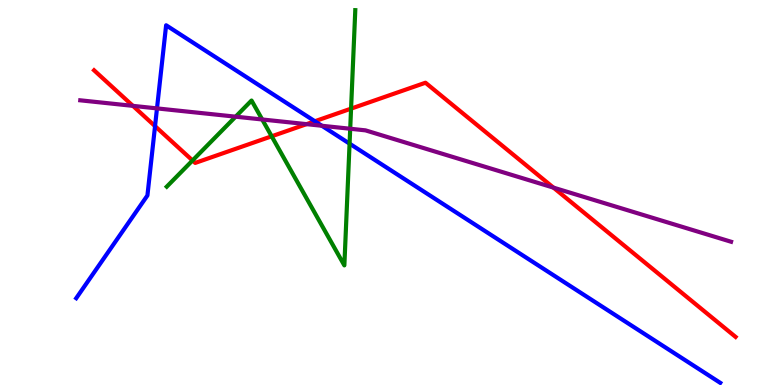[{'lines': ['blue', 'red'], 'intersections': [{'x': 2.0, 'y': 6.72}, {'x': 4.06, 'y': 6.85}]}, {'lines': ['green', 'red'], 'intersections': [{'x': 2.48, 'y': 5.83}, {'x': 3.51, 'y': 6.46}, {'x': 4.53, 'y': 7.18}]}, {'lines': ['purple', 'red'], 'intersections': [{'x': 1.71, 'y': 7.25}, {'x': 3.96, 'y': 6.78}, {'x': 7.14, 'y': 5.13}]}, {'lines': ['blue', 'green'], 'intersections': [{'x': 4.51, 'y': 6.27}]}, {'lines': ['blue', 'purple'], 'intersections': [{'x': 2.03, 'y': 7.18}, {'x': 4.15, 'y': 6.73}]}, {'lines': ['green', 'purple'], 'intersections': [{'x': 3.04, 'y': 6.97}, {'x': 3.38, 'y': 6.9}, {'x': 4.52, 'y': 6.66}]}]